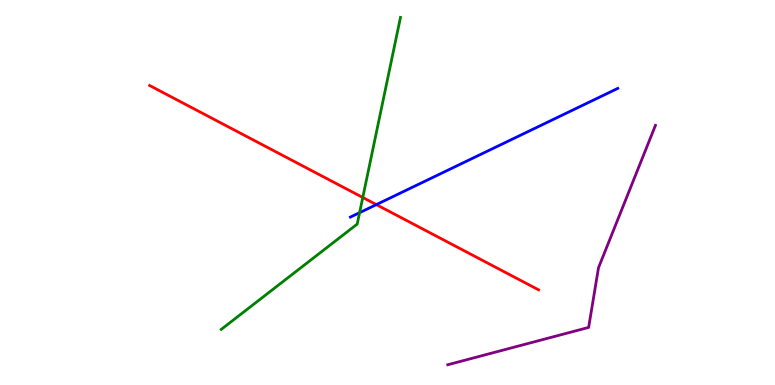[{'lines': ['blue', 'red'], 'intersections': [{'x': 4.86, 'y': 4.69}]}, {'lines': ['green', 'red'], 'intersections': [{'x': 4.68, 'y': 4.87}]}, {'lines': ['purple', 'red'], 'intersections': []}, {'lines': ['blue', 'green'], 'intersections': [{'x': 4.64, 'y': 4.48}]}, {'lines': ['blue', 'purple'], 'intersections': []}, {'lines': ['green', 'purple'], 'intersections': []}]